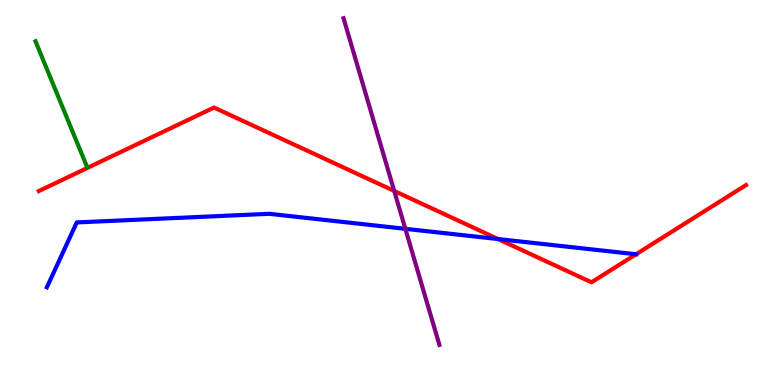[{'lines': ['blue', 'red'], 'intersections': [{'x': 6.43, 'y': 3.79}, {'x': 8.21, 'y': 3.4}]}, {'lines': ['green', 'red'], 'intersections': []}, {'lines': ['purple', 'red'], 'intersections': [{'x': 5.09, 'y': 5.04}]}, {'lines': ['blue', 'green'], 'intersections': []}, {'lines': ['blue', 'purple'], 'intersections': [{'x': 5.23, 'y': 4.06}]}, {'lines': ['green', 'purple'], 'intersections': []}]